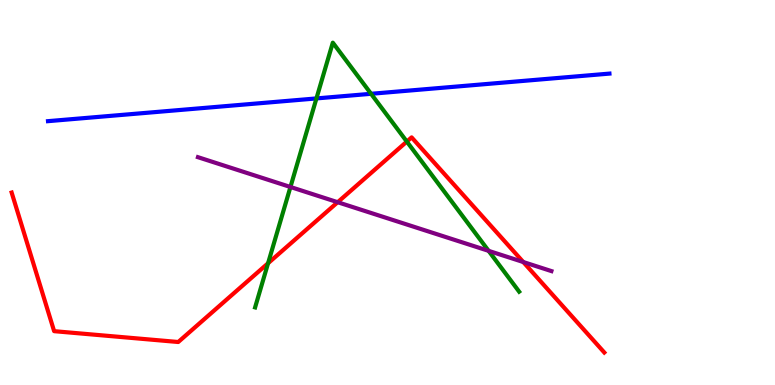[{'lines': ['blue', 'red'], 'intersections': []}, {'lines': ['green', 'red'], 'intersections': [{'x': 3.46, 'y': 3.16}, {'x': 5.25, 'y': 6.32}]}, {'lines': ['purple', 'red'], 'intersections': [{'x': 4.36, 'y': 4.75}, {'x': 6.75, 'y': 3.19}]}, {'lines': ['blue', 'green'], 'intersections': [{'x': 4.08, 'y': 7.44}, {'x': 4.79, 'y': 7.56}]}, {'lines': ['blue', 'purple'], 'intersections': []}, {'lines': ['green', 'purple'], 'intersections': [{'x': 3.75, 'y': 5.14}, {'x': 6.3, 'y': 3.48}]}]